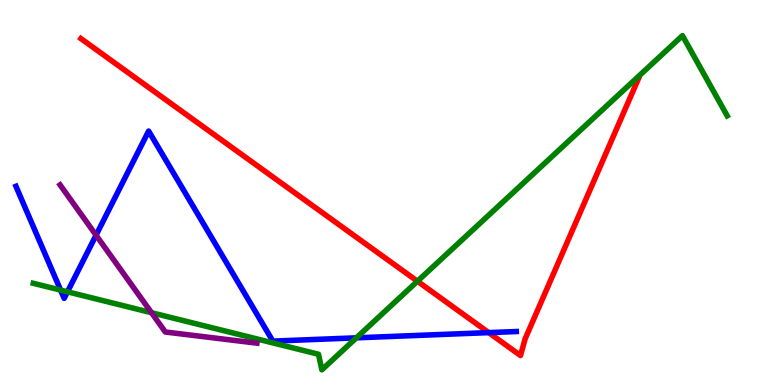[{'lines': ['blue', 'red'], 'intersections': [{'x': 6.31, 'y': 1.36}]}, {'lines': ['green', 'red'], 'intersections': [{'x': 5.39, 'y': 2.7}]}, {'lines': ['purple', 'red'], 'intersections': []}, {'lines': ['blue', 'green'], 'intersections': [{'x': 0.782, 'y': 2.47}, {'x': 0.871, 'y': 2.42}, {'x': 4.6, 'y': 1.23}]}, {'lines': ['blue', 'purple'], 'intersections': [{'x': 1.24, 'y': 3.89}]}, {'lines': ['green', 'purple'], 'intersections': [{'x': 1.95, 'y': 1.88}]}]